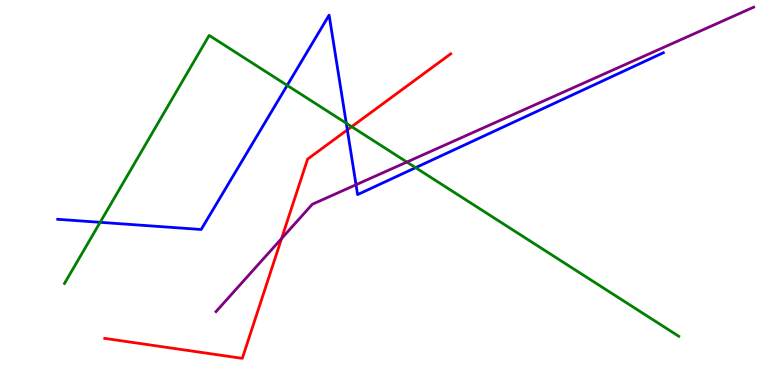[{'lines': ['blue', 'red'], 'intersections': [{'x': 4.48, 'y': 6.63}]}, {'lines': ['green', 'red'], 'intersections': [{'x': 4.54, 'y': 6.71}]}, {'lines': ['purple', 'red'], 'intersections': [{'x': 3.63, 'y': 3.8}]}, {'lines': ['blue', 'green'], 'intersections': [{'x': 1.29, 'y': 4.23}, {'x': 3.71, 'y': 7.78}, {'x': 4.47, 'y': 6.8}, {'x': 5.36, 'y': 5.64}]}, {'lines': ['blue', 'purple'], 'intersections': [{'x': 4.59, 'y': 5.2}]}, {'lines': ['green', 'purple'], 'intersections': [{'x': 5.25, 'y': 5.79}]}]